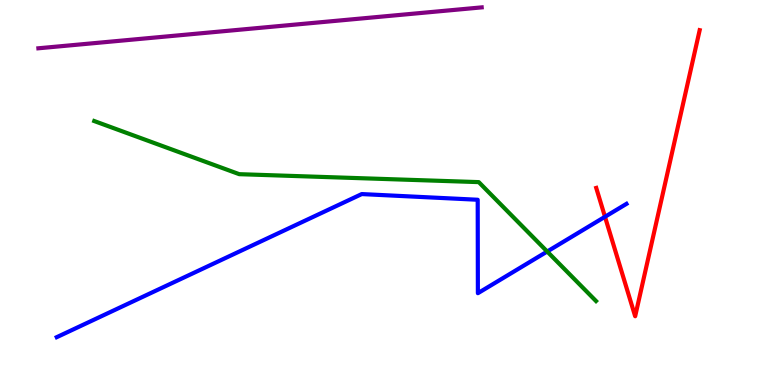[{'lines': ['blue', 'red'], 'intersections': [{'x': 7.81, 'y': 4.37}]}, {'lines': ['green', 'red'], 'intersections': []}, {'lines': ['purple', 'red'], 'intersections': []}, {'lines': ['blue', 'green'], 'intersections': [{'x': 7.06, 'y': 3.47}]}, {'lines': ['blue', 'purple'], 'intersections': []}, {'lines': ['green', 'purple'], 'intersections': []}]